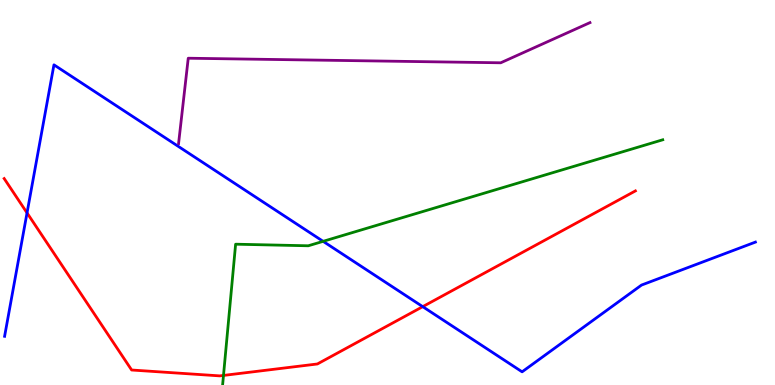[{'lines': ['blue', 'red'], 'intersections': [{'x': 0.349, 'y': 4.47}, {'x': 5.45, 'y': 2.03}]}, {'lines': ['green', 'red'], 'intersections': [{'x': 2.88, 'y': 0.249}]}, {'lines': ['purple', 'red'], 'intersections': []}, {'lines': ['blue', 'green'], 'intersections': [{'x': 4.17, 'y': 3.73}]}, {'lines': ['blue', 'purple'], 'intersections': []}, {'lines': ['green', 'purple'], 'intersections': []}]